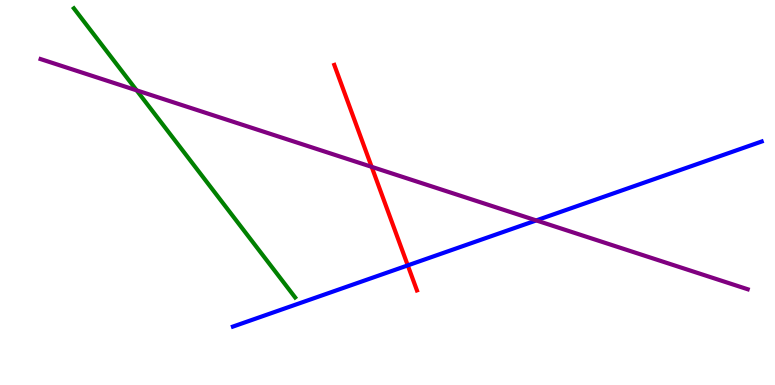[{'lines': ['blue', 'red'], 'intersections': [{'x': 5.26, 'y': 3.11}]}, {'lines': ['green', 'red'], 'intersections': []}, {'lines': ['purple', 'red'], 'intersections': [{'x': 4.8, 'y': 5.67}]}, {'lines': ['blue', 'green'], 'intersections': []}, {'lines': ['blue', 'purple'], 'intersections': [{'x': 6.92, 'y': 4.27}]}, {'lines': ['green', 'purple'], 'intersections': [{'x': 1.76, 'y': 7.65}]}]